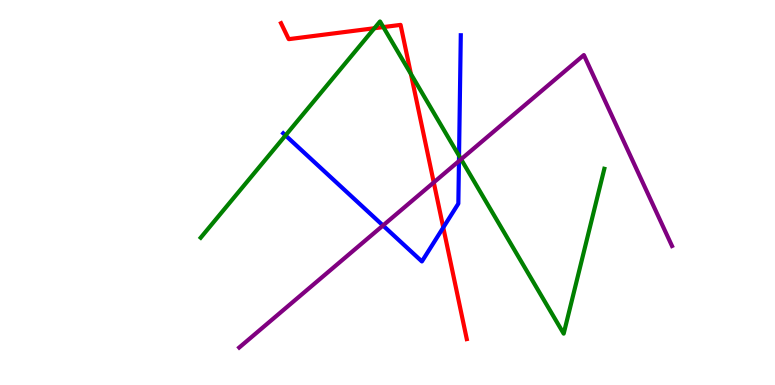[{'lines': ['blue', 'red'], 'intersections': [{'x': 5.72, 'y': 4.09}]}, {'lines': ['green', 'red'], 'intersections': [{'x': 4.83, 'y': 9.27}, {'x': 4.95, 'y': 9.3}, {'x': 5.3, 'y': 8.08}]}, {'lines': ['purple', 'red'], 'intersections': [{'x': 5.6, 'y': 5.26}]}, {'lines': ['blue', 'green'], 'intersections': [{'x': 3.68, 'y': 6.48}, {'x': 5.92, 'y': 5.95}]}, {'lines': ['blue', 'purple'], 'intersections': [{'x': 4.94, 'y': 4.14}, {'x': 5.92, 'y': 5.82}]}, {'lines': ['green', 'purple'], 'intersections': [{'x': 5.95, 'y': 5.86}]}]